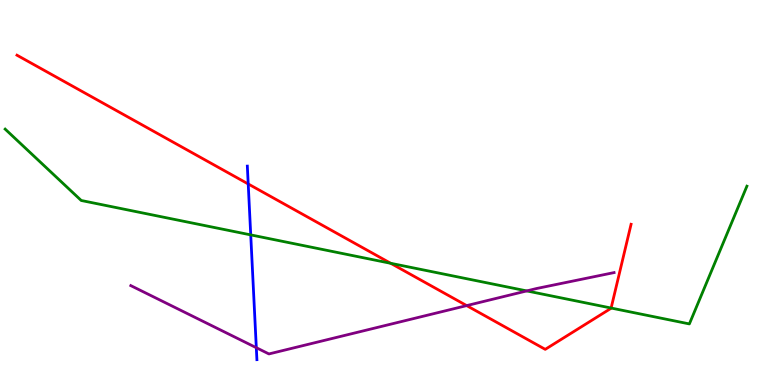[{'lines': ['blue', 'red'], 'intersections': [{'x': 3.2, 'y': 5.22}]}, {'lines': ['green', 'red'], 'intersections': [{'x': 5.04, 'y': 3.16}, {'x': 7.89, 'y': 2.0}]}, {'lines': ['purple', 'red'], 'intersections': [{'x': 6.02, 'y': 2.06}]}, {'lines': ['blue', 'green'], 'intersections': [{'x': 3.24, 'y': 3.9}]}, {'lines': ['blue', 'purple'], 'intersections': [{'x': 3.31, 'y': 0.969}]}, {'lines': ['green', 'purple'], 'intersections': [{'x': 6.8, 'y': 2.44}]}]